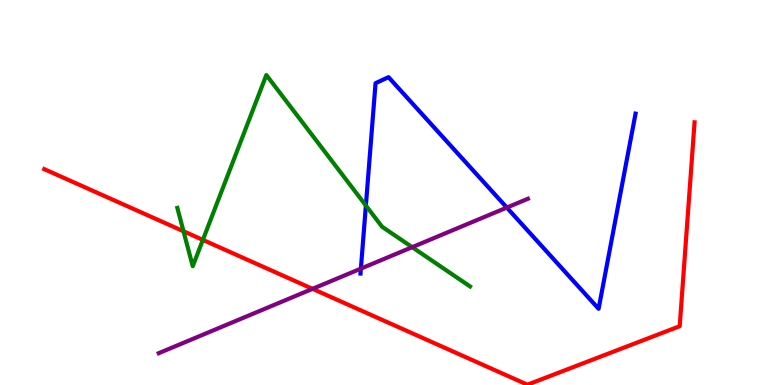[{'lines': ['blue', 'red'], 'intersections': []}, {'lines': ['green', 'red'], 'intersections': [{'x': 2.37, 'y': 3.99}, {'x': 2.62, 'y': 3.77}]}, {'lines': ['purple', 'red'], 'intersections': [{'x': 4.03, 'y': 2.5}]}, {'lines': ['blue', 'green'], 'intersections': [{'x': 4.72, 'y': 4.66}]}, {'lines': ['blue', 'purple'], 'intersections': [{'x': 4.66, 'y': 3.02}, {'x': 6.54, 'y': 4.61}]}, {'lines': ['green', 'purple'], 'intersections': [{'x': 5.32, 'y': 3.58}]}]